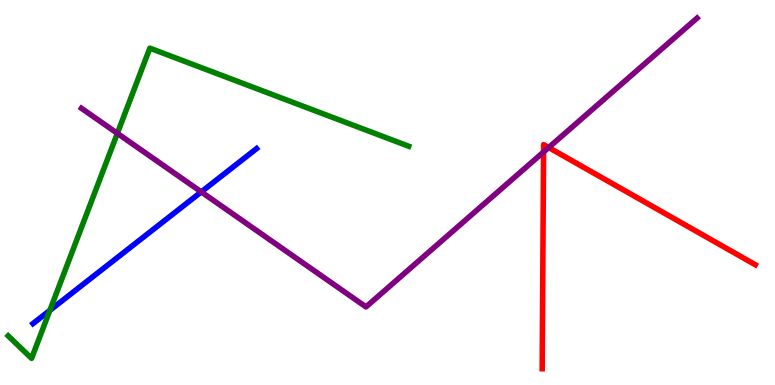[{'lines': ['blue', 'red'], 'intersections': []}, {'lines': ['green', 'red'], 'intersections': []}, {'lines': ['purple', 'red'], 'intersections': [{'x': 7.01, 'y': 6.05}, {'x': 7.08, 'y': 6.17}]}, {'lines': ['blue', 'green'], 'intersections': [{'x': 0.644, 'y': 1.94}]}, {'lines': ['blue', 'purple'], 'intersections': [{'x': 2.6, 'y': 5.02}]}, {'lines': ['green', 'purple'], 'intersections': [{'x': 1.51, 'y': 6.54}]}]